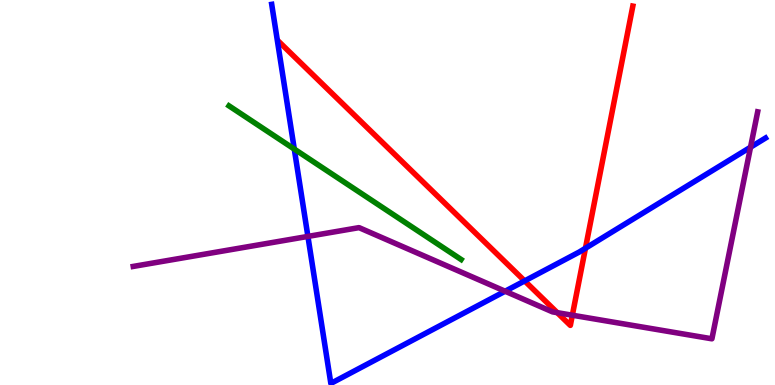[{'lines': ['blue', 'red'], 'intersections': [{'x': 6.77, 'y': 2.7}, {'x': 7.55, 'y': 3.55}]}, {'lines': ['green', 'red'], 'intersections': []}, {'lines': ['purple', 'red'], 'intersections': [{'x': 7.19, 'y': 1.88}, {'x': 7.39, 'y': 1.81}]}, {'lines': ['blue', 'green'], 'intersections': [{'x': 3.8, 'y': 6.13}]}, {'lines': ['blue', 'purple'], 'intersections': [{'x': 3.97, 'y': 3.86}, {'x': 6.52, 'y': 2.44}, {'x': 9.68, 'y': 6.18}]}, {'lines': ['green', 'purple'], 'intersections': []}]